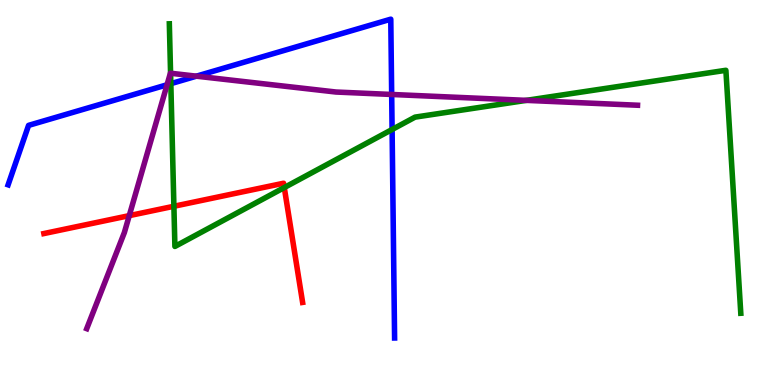[{'lines': ['blue', 'red'], 'intersections': []}, {'lines': ['green', 'red'], 'intersections': [{'x': 2.24, 'y': 4.64}, {'x': 3.67, 'y': 5.13}]}, {'lines': ['purple', 'red'], 'intersections': [{'x': 1.67, 'y': 4.4}]}, {'lines': ['blue', 'green'], 'intersections': [{'x': 2.2, 'y': 7.83}, {'x': 5.06, 'y': 6.64}]}, {'lines': ['blue', 'purple'], 'intersections': [{'x': 2.16, 'y': 7.8}, {'x': 2.53, 'y': 8.02}, {'x': 5.05, 'y': 7.55}]}, {'lines': ['green', 'purple'], 'intersections': [{'x': 2.2, 'y': 8.1}, {'x': 6.79, 'y': 7.39}]}]